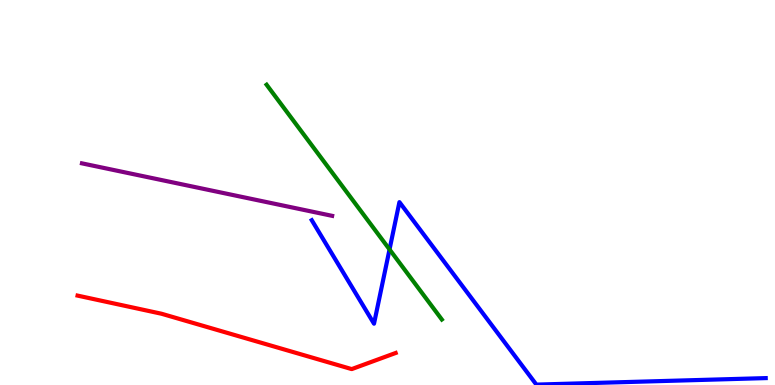[{'lines': ['blue', 'red'], 'intersections': []}, {'lines': ['green', 'red'], 'intersections': []}, {'lines': ['purple', 'red'], 'intersections': []}, {'lines': ['blue', 'green'], 'intersections': [{'x': 5.03, 'y': 3.52}]}, {'lines': ['blue', 'purple'], 'intersections': []}, {'lines': ['green', 'purple'], 'intersections': []}]